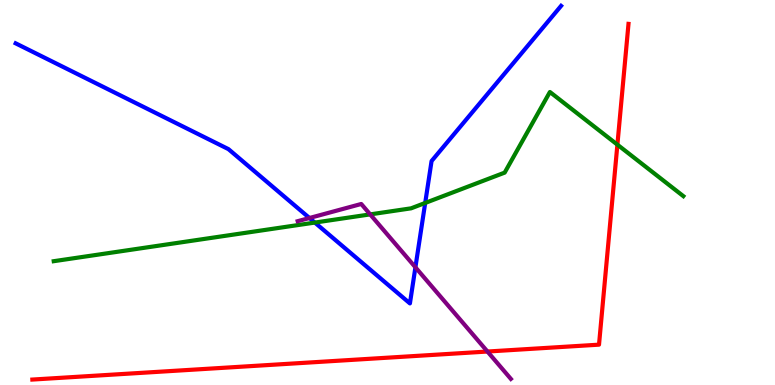[{'lines': ['blue', 'red'], 'intersections': []}, {'lines': ['green', 'red'], 'intersections': [{'x': 7.97, 'y': 6.24}]}, {'lines': ['purple', 'red'], 'intersections': [{'x': 6.29, 'y': 0.869}]}, {'lines': ['blue', 'green'], 'intersections': [{'x': 4.06, 'y': 4.22}, {'x': 5.49, 'y': 4.73}]}, {'lines': ['blue', 'purple'], 'intersections': [{'x': 3.99, 'y': 4.34}, {'x': 5.36, 'y': 3.06}]}, {'lines': ['green', 'purple'], 'intersections': [{'x': 4.78, 'y': 4.43}]}]